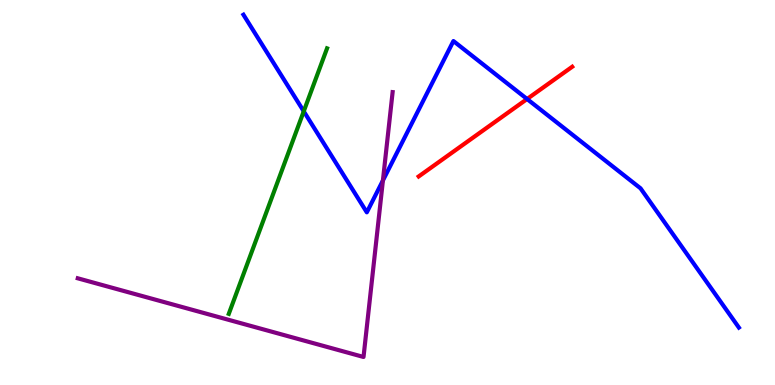[{'lines': ['blue', 'red'], 'intersections': [{'x': 6.8, 'y': 7.43}]}, {'lines': ['green', 'red'], 'intersections': []}, {'lines': ['purple', 'red'], 'intersections': []}, {'lines': ['blue', 'green'], 'intersections': [{'x': 3.92, 'y': 7.11}]}, {'lines': ['blue', 'purple'], 'intersections': [{'x': 4.94, 'y': 5.31}]}, {'lines': ['green', 'purple'], 'intersections': []}]